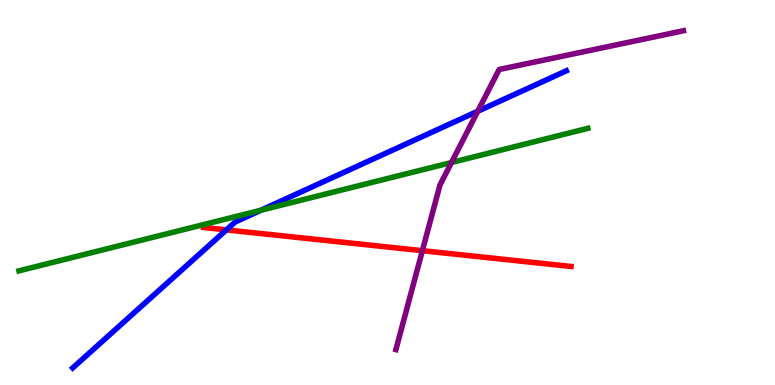[{'lines': ['blue', 'red'], 'intersections': [{'x': 2.92, 'y': 4.03}]}, {'lines': ['green', 'red'], 'intersections': []}, {'lines': ['purple', 'red'], 'intersections': [{'x': 5.45, 'y': 3.49}]}, {'lines': ['blue', 'green'], 'intersections': [{'x': 3.37, 'y': 4.54}]}, {'lines': ['blue', 'purple'], 'intersections': [{'x': 6.16, 'y': 7.11}]}, {'lines': ['green', 'purple'], 'intersections': [{'x': 5.83, 'y': 5.78}]}]